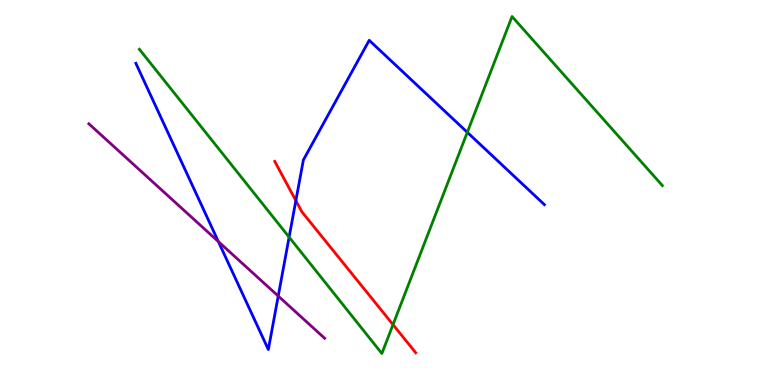[{'lines': ['blue', 'red'], 'intersections': [{'x': 3.82, 'y': 4.79}]}, {'lines': ['green', 'red'], 'intersections': [{'x': 5.07, 'y': 1.57}]}, {'lines': ['purple', 'red'], 'intersections': []}, {'lines': ['blue', 'green'], 'intersections': [{'x': 3.73, 'y': 3.84}, {'x': 6.03, 'y': 6.56}]}, {'lines': ['blue', 'purple'], 'intersections': [{'x': 2.82, 'y': 3.72}, {'x': 3.59, 'y': 2.31}]}, {'lines': ['green', 'purple'], 'intersections': []}]